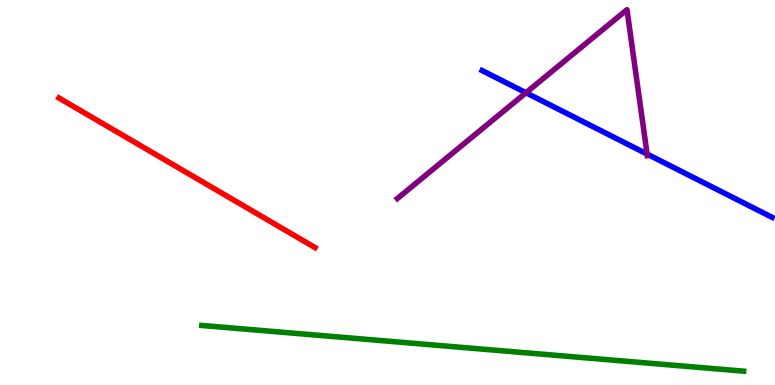[{'lines': ['blue', 'red'], 'intersections': []}, {'lines': ['green', 'red'], 'intersections': []}, {'lines': ['purple', 'red'], 'intersections': []}, {'lines': ['blue', 'green'], 'intersections': []}, {'lines': ['blue', 'purple'], 'intersections': [{'x': 6.79, 'y': 7.59}, {'x': 8.35, 'y': 6.0}]}, {'lines': ['green', 'purple'], 'intersections': []}]